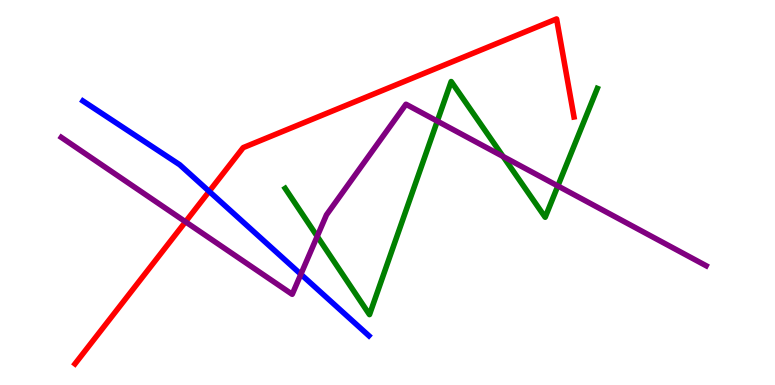[{'lines': ['blue', 'red'], 'intersections': [{'x': 2.7, 'y': 5.03}]}, {'lines': ['green', 'red'], 'intersections': []}, {'lines': ['purple', 'red'], 'intersections': [{'x': 2.39, 'y': 4.24}]}, {'lines': ['blue', 'green'], 'intersections': []}, {'lines': ['blue', 'purple'], 'intersections': [{'x': 3.88, 'y': 2.88}]}, {'lines': ['green', 'purple'], 'intersections': [{'x': 4.09, 'y': 3.86}, {'x': 5.64, 'y': 6.85}, {'x': 6.49, 'y': 5.93}, {'x': 7.2, 'y': 5.17}]}]